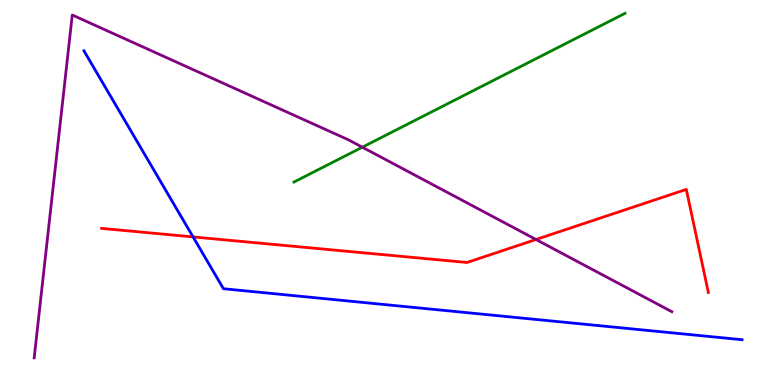[{'lines': ['blue', 'red'], 'intersections': [{'x': 2.49, 'y': 3.85}]}, {'lines': ['green', 'red'], 'intersections': []}, {'lines': ['purple', 'red'], 'intersections': [{'x': 6.92, 'y': 3.78}]}, {'lines': ['blue', 'green'], 'intersections': []}, {'lines': ['blue', 'purple'], 'intersections': []}, {'lines': ['green', 'purple'], 'intersections': [{'x': 4.68, 'y': 6.18}]}]